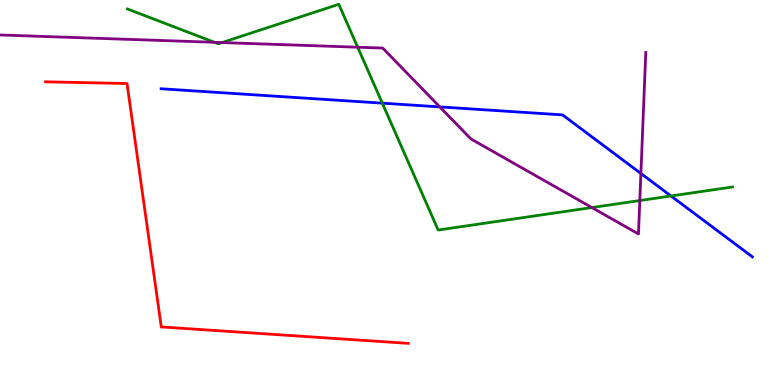[{'lines': ['blue', 'red'], 'intersections': []}, {'lines': ['green', 'red'], 'intersections': []}, {'lines': ['purple', 'red'], 'intersections': []}, {'lines': ['blue', 'green'], 'intersections': [{'x': 4.93, 'y': 7.32}, {'x': 8.66, 'y': 4.91}]}, {'lines': ['blue', 'purple'], 'intersections': [{'x': 5.67, 'y': 7.22}, {'x': 8.27, 'y': 5.49}]}, {'lines': ['green', 'purple'], 'intersections': [{'x': 2.77, 'y': 8.9}, {'x': 2.87, 'y': 8.89}, {'x': 4.62, 'y': 8.77}, {'x': 7.64, 'y': 4.61}, {'x': 8.26, 'y': 4.79}]}]